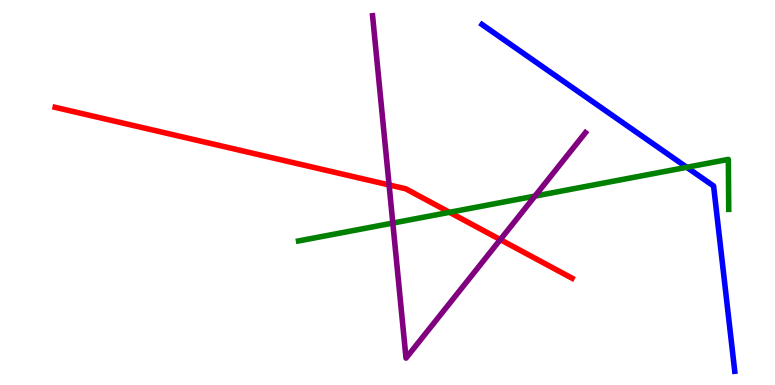[{'lines': ['blue', 'red'], 'intersections': []}, {'lines': ['green', 'red'], 'intersections': [{'x': 5.8, 'y': 4.49}]}, {'lines': ['purple', 'red'], 'intersections': [{'x': 5.02, 'y': 5.2}, {'x': 6.46, 'y': 3.78}]}, {'lines': ['blue', 'green'], 'intersections': [{'x': 8.86, 'y': 5.65}]}, {'lines': ['blue', 'purple'], 'intersections': []}, {'lines': ['green', 'purple'], 'intersections': [{'x': 5.07, 'y': 4.21}, {'x': 6.9, 'y': 4.91}]}]